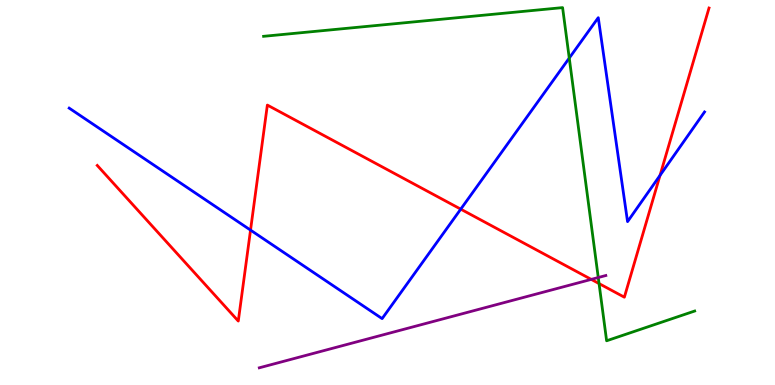[{'lines': ['blue', 'red'], 'intersections': [{'x': 3.23, 'y': 4.02}, {'x': 5.95, 'y': 4.57}, {'x': 8.52, 'y': 5.44}]}, {'lines': ['green', 'red'], 'intersections': [{'x': 7.73, 'y': 2.63}]}, {'lines': ['purple', 'red'], 'intersections': [{'x': 7.63, 'y': 2.74}]}, {'lines': ['blue', 'green'], 'intersections': [{'x': 7.35, 'y': 8.49}]}, {'lines': ['blue', 'purple'], 'intersections': []}, {'lines': ['green', 'purple'], 'intersections': [{'x': 7.72, 'y': 2.79}]}]